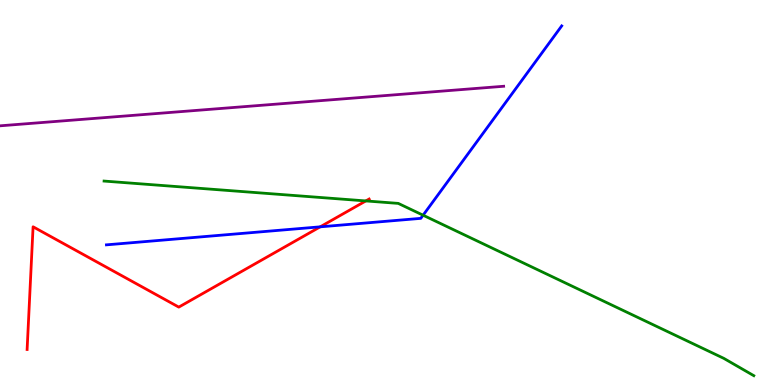[{'lines': ['blue', 'red'], 'intersections': [{'x': 4.13, 'y': 4.11}]}, {'lines': ['green', 'red'], 'intersections': [{'x': 4.72, 'y': 4.78}]}, {'lines': ['purple', 'red'], 'intersections': []}, {'lines': ['blue', 'green'], 'intersections': [{'x': 5.46, 'y': 4.41}]}, {'lines': ['blue', 'purple'], 'intersections': []}, {'lines': ['green', 'purple'], 'intersections': []}]